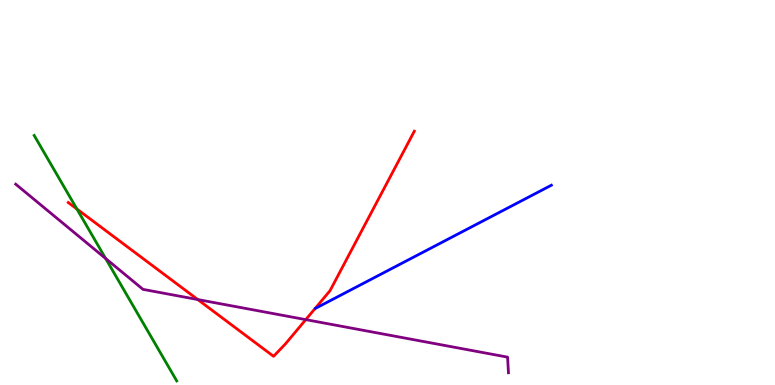[{'lines': ['blue', 'red'], 'intersections': []}, {'lines': ['green', 'red'], 'intersections': [{'x': 0.992, 'y': 4.57}]}, {'lines': ['purple', 'red'], 'intersections': [{'x': 2.55, 'y': 2.22}, {'x': 3.95, 'y': 1.7}]}, {'lines': ['blue', 'green'], 'intersections': []}, {'lines': ['blue', 'purple'], 'intersections': []}, {'lines': ['green', 'purple'], 'intersections': [{'x': 1.36, 'y': 3.29}]}]